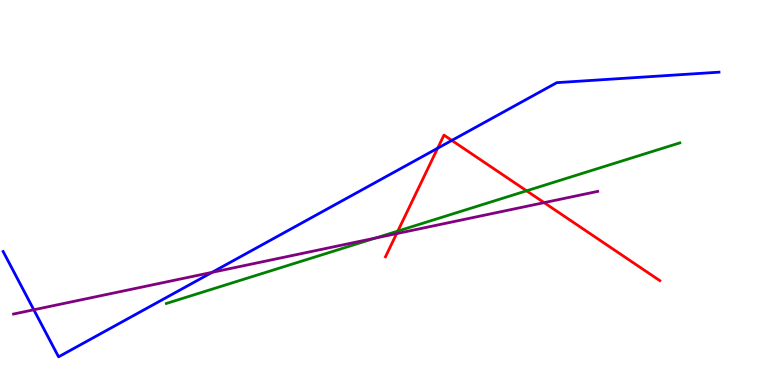[{'lines': ['blue', 'red'], 'intersections': [{'x': 5.65, 'y': 6.15}, {'x': 5.83, 'y': 6.35}]}, {'lines': ['green', 'red'], 'intersections': [{'x': 5.13, 'y': 4.0}, {'x': 6.79, 'y': 5.04}]}, {'lines': ['purple', 'red'], 'intersections': [{'x': 5.12, 'y': 3.93}, {'x': 7.02, 'y': 4.74}]}, {'lines': ['blue', 'green'], 'intersections': []}, {'lines': ['blue', 'purple'], 'intersections': [{'x': 0.436, 'y': 1.95}, {'x': 2.74, 'y': 2.93}]}, {'lines': ['green', 'purple'], 'intersections': [{'x': 4.85, 'y': 3.82}]}]